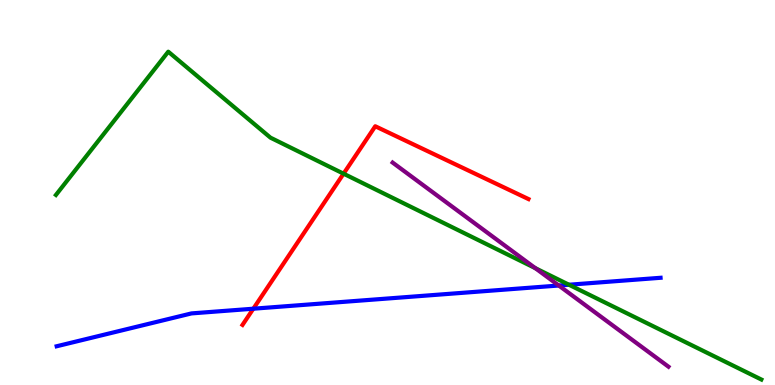[{'lines': ['blue', 'red'], 'intersections': [{'x': 3.27, 'y': 1.98}]}, {'lines': ['green', 'red'], 'intersections': [{'x': 4.43, 'y': 5.49}]}, {'lines': ['purple', 'red'], 'intersections': []}, {'lines': ['blue', 'green'], 'intersections': [{'x': 7.34, 'y': 2.6}]}, {'lines': ['blue', 'purple'], 'intersections': [{'x': 7.21, 'y': 2.58}]}, {'lines': ['green', 'purple'], 'intersections': [{'x': 6.91, 'y': 3.04}]}]